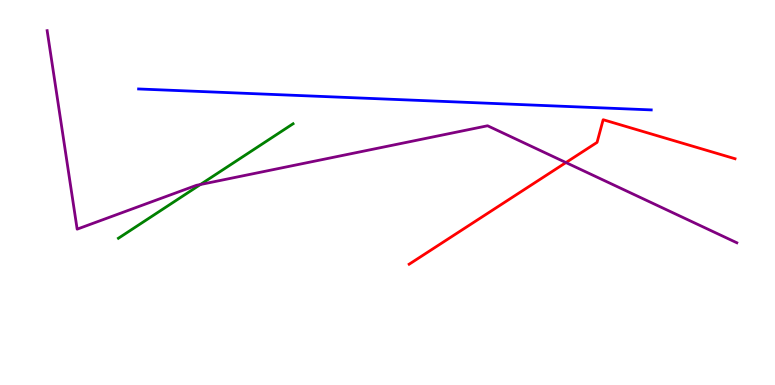[{'lines': ['blue', 'red'], 'intersections': []}, {'lines': ['green', 'red'], 'intersections': []}, {'lines': ['purple', 'red'], 'intersections': [{'x': 7.3, 'y': 5.78}]}, {'lines': ['blue', 'green'], 'intersections': []}, {'lines': ['blue', 'purple'], 'intersections': []}, {'lines': ['green', 'purple'], 'intersections': [{'x': 2.59, 'y': 5.21}]}]